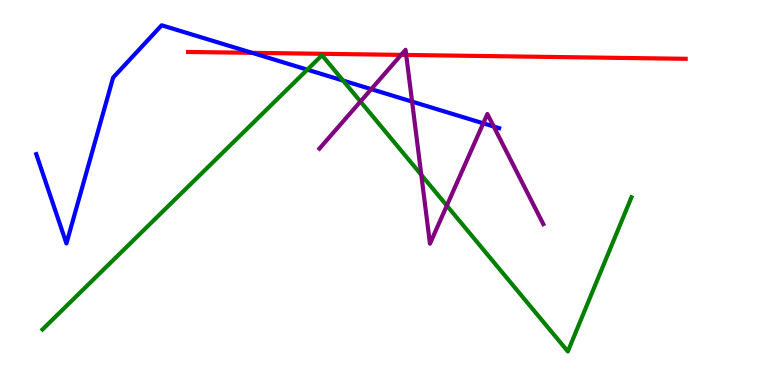[{'lines': ['blue', 'red'], 'intersections': [{'x': 3.25, 'y': 8.63}]}, {'lines': ['green', 'red'], 'intersections': []}, {'lines': ['purple', 'red'], 'intersections': [{'x': 5.18, 'y': 8.57}, {'x': 5.24, 'y': 8.57}]}, {'lines': ['blue', 'green'], 'intersections': [{'x': 3.97, 'y': 8.19}, {'x': 4.43, 'y': 7.91}]}, {'lines': ['blue', 'purple'], 'intersections': [{'x': 4.79, 'y': 7.68}, {'x': 5.32, 'y': 7.36}, {'x': 6.24, 'y': 6.8}, {'x': 6.37, 'y': 6.71}]}, {'lines': ['green', 'purple'], 'intersections': [{'x': 4.65, 'y': 7.36}, {'x': 5.44, 'y': 5.46}, {'x': 5.77, 'y': 4.66}]}]